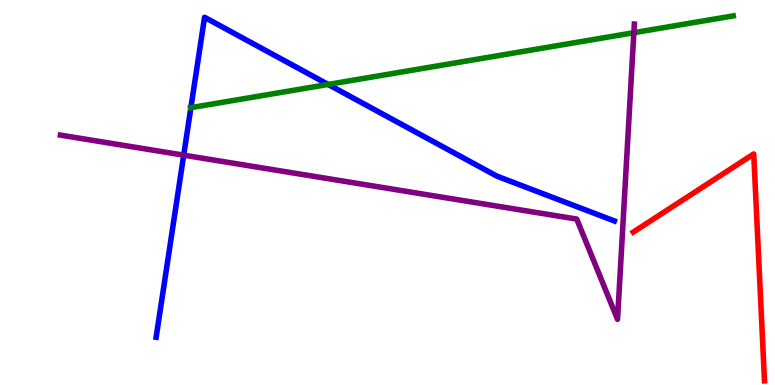[{'lines': ['blue', 'red'], 'intersections': []}, {'lines': ['green', 'red'], 'intersections': []}, {'lines': ['purple', 'red'], 'intersections': []}, {'lines': ['blue', 'green'], 'intersections': [{'x': 2.46, 'y': 7.2}, {'x': 4.23, 'y': 7.81}]}, {'lines': ['blue', 'purple'], 'intersections': [{'x': 2.37, 'y': 5.97}]}, {'lines': ['green', 'purple'], 'intersections': [{'x': 8.18, 'y': 9.15}]}]